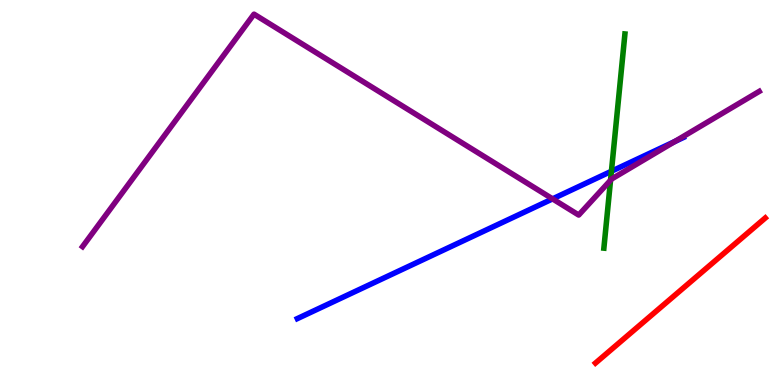[{'lines': ['blue', 'red'], 'intersections': []}, {'lines': ['green', 'red'], 'intersections': []}, {'lines': ['purple', 'red'], 'intersections': []}, {'lines': ['blue', 'green'], 'intersections': [{'x': 7.89, 'y': 5.55}]}, {'lines': ['blue', 'purple'], 'intersections': [{'x': 7.13, 'y': 4.83}, {'x': 8.7, 'y': 6.32}]}, {'lines': ['green', 'purple'], 'intersections': [{'x': 7.88, 'y': 5.32}]}]